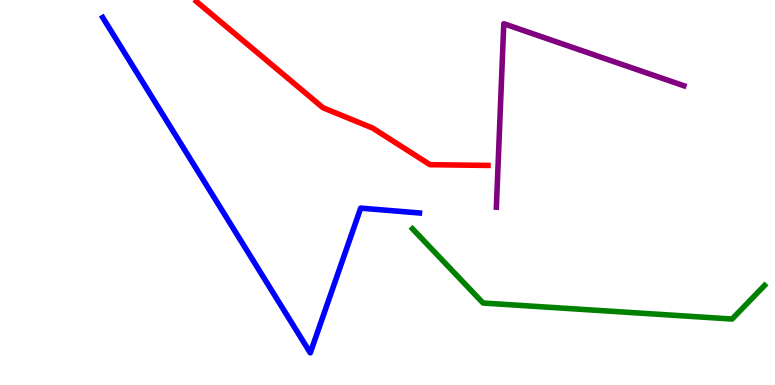[{'lines': ['blue', 'red'], 'intersections': []}, {'lines': ['green', 'red'], 'intersections': []}, {'lines': ['purple', 'red'], 'intersections': []}, {'lines': ['blue', 'green'], 'intersections': []}, {'lines': ['blue', 'purple'], 'intersections': []}, {'lines': ['green', 'purple'], 'intersections': []}]